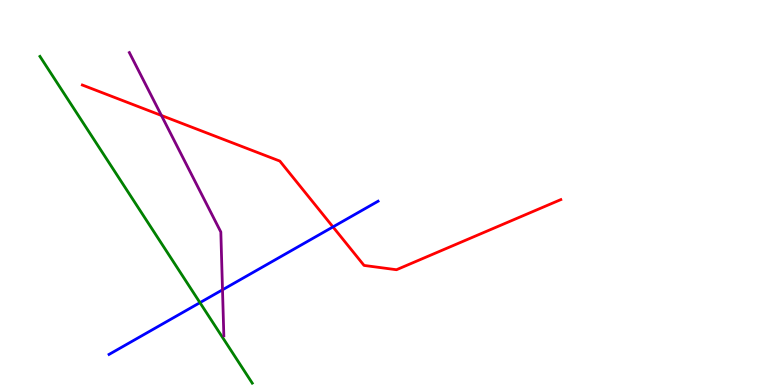[{'lines': ['blue', 'red'], 'intersections': [{'x': 4.3, 'y': 4.11}]}, {'lines': ['green', 'red'], 'intersections': []}, {'lines': ['purple', 'red'], 'intersections': [{'x': 2.08, 'y': 7.0}]}, {'lines': ['blue', 'green'], 'intersections': [{'x': 2.58, 'y': 2.14}]}, {'lines': ['blue', 'purple'], 'intersections': [{'x': 2.87, 'y': 2.47}]}, {'lines': ['green', 'purple'], 'intersections': []}]